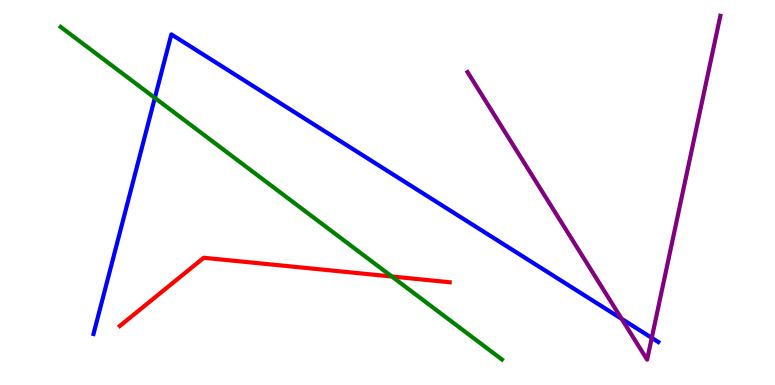[{'lines': ['blue', 'red'], 'intersections': []}, {'lines': ['green', 'red'], 'intersections': [{'x': 5.06, 'y': 2.82}]}, {'lines': ['purple', 'red'], 'intersections': []}, {'lines': ['blue', 'green'], 'intersections': [{'x': 2.0, 'y': 7.46}]}, {'lines': ['blue', 'purple'], 'intersections': [{'x': 8.02, 'y': 1.72}, {'x': 8.41, 'y': 1.22}]}, {'lines': ['green', 'purple'], 'intersections': []}]